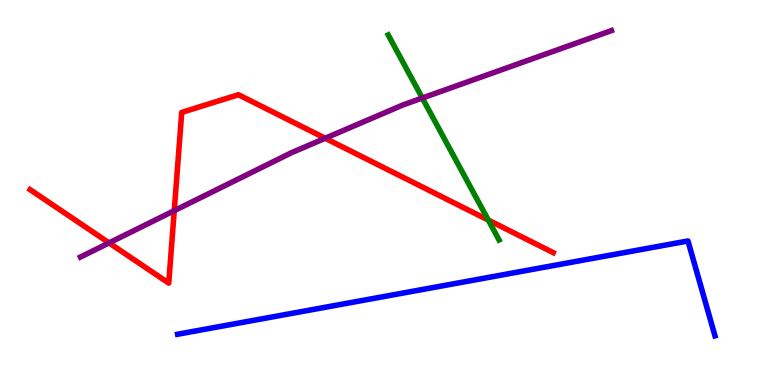[{'lines': ['blue', 'red'], 'intersections': []}, {'lines': ['green', 'red'], 'intersections': [{'x': 6.3, 'y': 4.28}]}, {'lines': ['purple', 'red'], 'intersections': [{'x': 1.41, 'y': 3.69}, {'x': 2.25, 'y': 4.53}, {'x': 4.2, 'y': 6.41}]}, {'lines': ['blue', 'green'], 'intersections': []}, {'lines': ['blue', 'purple'], 'intersections': []}, {'lines': ['green', 'purple'], 'intersections': [{'x': 5.45, 'y': 7.45}]}]